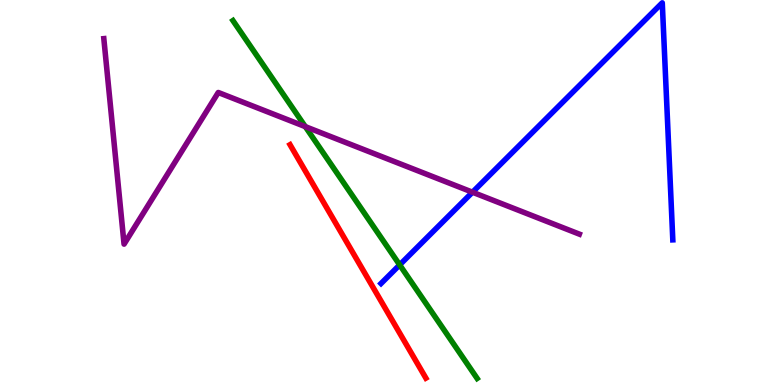[{'lines': ['blue', 'red'], 'intersections': []}, {'lines': ['green', 'red'], 'intersections': []}, {'lines': ['purple', 'red'], 'intersections': []}, {'lines': ['blue', 'green'], 'intersections': [{'x': 5.16, 'y': 3.12}]}, {'lines': ['blue', 'purple'], 'intersections': [{'x': 6.1, 'y': 5.01}]}, {'lines': ['green', 'purple'], 'intersections': [{'x': 3.94, 'y': 6.71}]}]